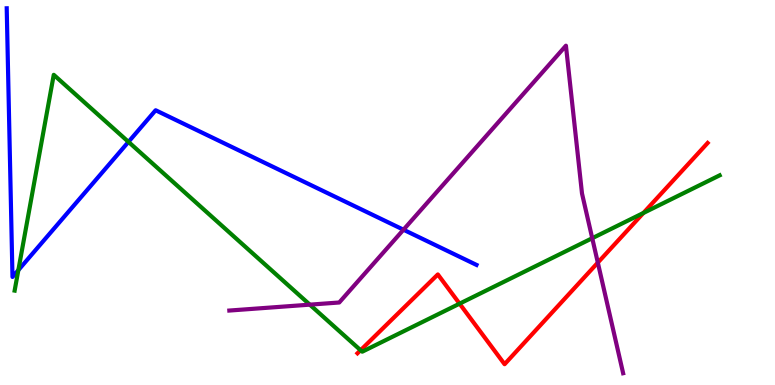[{'lines': ['blue', 'red'], 'intersections': []}, {'lines': ['green', 'red'], 'intersections': [{'x': 4.65, 'y': 0.903}, {'x': 5.93, 'y': 2.11}, {'x': 8.3, 'y': 4.47}]}, {'lines': ['purple', 'red'], 'intersections': [{'x': 7.71, 'y': 3.18}]}, {'lines': ['blue', 'green'], 'intersections': [{'x': 0.237, 'y': 2.98}, {'x': 1.66, 'y': 6.31}]}, {'lines': ['blue', 'purple'], 'intersections': [{'x': 5.21, 'y': 4.03}]}, {'lines': ['green', 'purple'], 'intersections': [{'x': 4.0, 'y': 2.09}, {'x': 7.64, 'y': 3.81}]}]